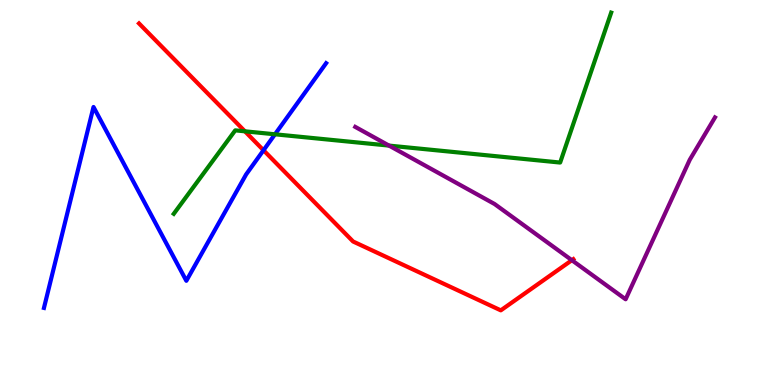[{'lines': ['blue', 'red'], 'intersections': [{'x': 3.4, 'y': 6.1}]}, {'lines': ['green', 'red'], 'intersections': [{'x': 3.16, 'y': 6.59}]}, {'lines': ['purple', 'red'], 'intersections': [{'x': 7.38, 'y': 3.24}]}, {'lines': ['blue', 'green'], 'intersections': [{'x': 3.55, 'y': 6.51}]}, {'lines': ['blue', 'purple'], 'intersections': []}, {'lines': ['green', 'purple'], 'intersections': [{'x': 5.02, 'y': 6.22}]}]